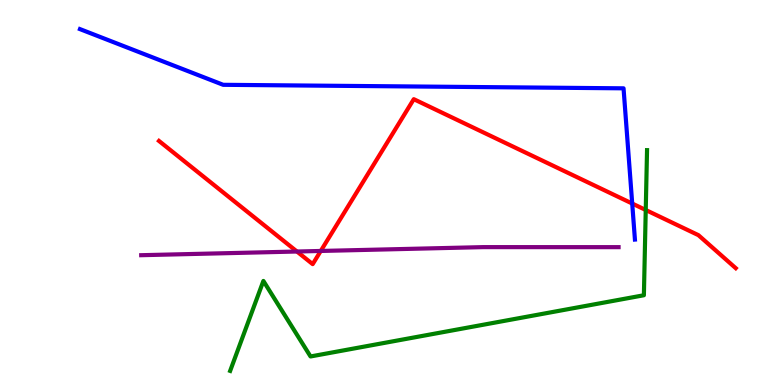[{'lines': ['blue', 'red'], 'intersections': [{'x': 8.16, 'y': 4.71}]}, {'lines': ['green', 'red'], 'intersections': [{'x': 8.33, 'y': 4.55}]}, {'lines': ['purple', 'red'], 'intersections': [{'x': 3.83, 'y': 3.47}, {'x': 4.14, 'y': 3.48}]}, {'lines': ['blue', 'green'], 'intersections': []}, {'lines': ['blue', 'purple'], 'intersections': []}, {'lines': ['green', 'purple'], 'intersections': []}]